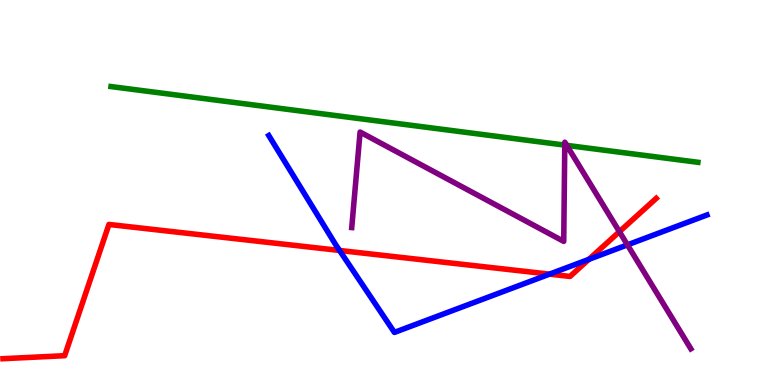[{'lines': ['blue', 'red'], 'intersections': [{'x': 4.38, 'y': 3.49}, {'x': 7.09, 'y': 2.88}, {'x': 7.6, 'y': 3.26}]}, {'lines': ['green', 'red'], 'intersections': []}, {'lines': ['purple', 'red'], 'intersections': [{'x': 7.99, 'y': 3.98}]}, {'lines': ['blue', 'green'], 'intersections': []}, {'lines': ['blue', 'purple'], 'intersections': [{'x': 8.1, 'y': 3.64}]}, {'lines': ['green', 'purple'], 'intersections': [{'x': 7.29, 'y': 6.23}, {'x': 7.31, 'y': 6.22}]}]